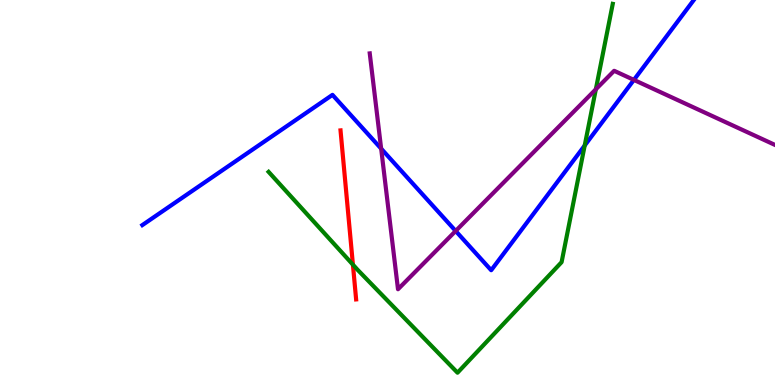[{'lines': ['blue', 'red'], 'intersections': []}, {'lines': ['green', 'red'], 'intersections': [{'x': 4.55, 'y': 3.13}]}, {'lines': ['purple', 'red'], 'intersections': []}, {'lines': ['blue', 'green'], 'intersections': [{'x': 7.54, 'y': 6.22}]}, {'lines': ['blue', 'purple'], 'intersections': [{'x': 4.92, 'y': 6.14}, {'x': 5.88, 'y': 4.0}, {'x': 8.18, 'y': 7.92}]}, {'lines': ['green', 'purple'], 'intersections': [{'x': 7.69, 'y': 7.68}]}]